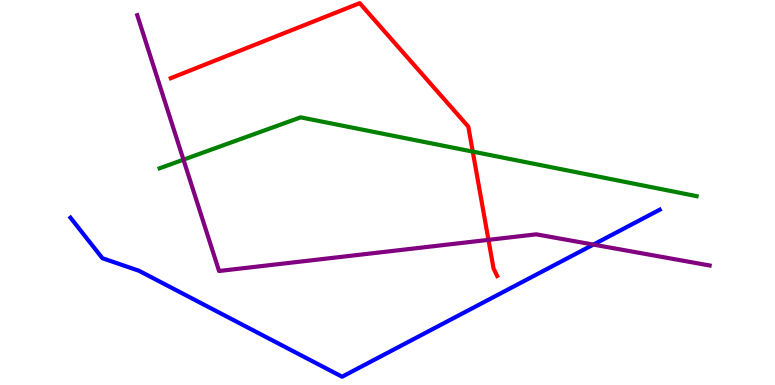[{'lines': ['blue', 'red'], 'intersections': []}, {'lines': ['green', 'red'], 'intersections': [{'x': 6.1, 'y': 6.06}]}, {'lines': ['purple', 'red'], 'intersections': [{'x': 6.3, 'y': 3.77}]}, {'lines': ['blue', 'green'], 'intersections': []}, {'lines': ['blue', 'purple'], 'intersections': [{'x': 7.66, 'y': 3.65}]}, {'lines': ['green', 'purple'], 'intersections': [{'x': 2.37, 'y': 5.85}]}]